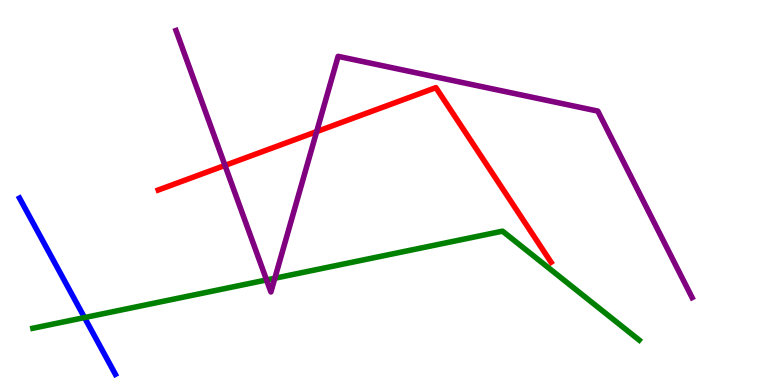[{'lines': ['blue', 'red'], 'intersections': []}, {'lines': ['green', 'red'], 'intersections': []}, {'lines': ['purple', 'red'], 'intersections': [{'x': 2.9, 'y': 5.7}, {'x': 4.09, 'y': 6.58}]}, {'lines': ['blue', 'green'], 'intersections': [{'x': 1.09, 'y': 1.75}]}, {'lines': ['blue', 'purple'], 'intersections': []}, {'lines': ['green', 'purple'], 'intersections': [{'x': 3.44, 'y': 2.73}, {'x': 3.55, 'y': 2.77}]}]